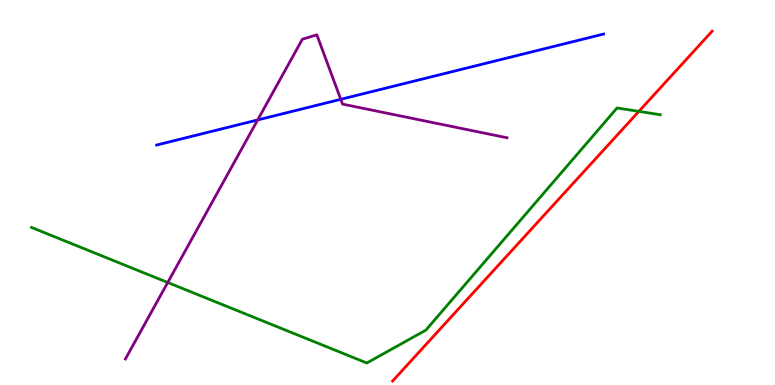[{'lines': ['blue', 'red'], 'intersections': []}, {'lines': ['green', 'red'], 'intersections': [{'x': 8.24, 'y': 7.11}]}, {'lines': ['purple', 'red'], 'intersections': []}, {'lines': ['blue', 'green'], 'intersections': []}, {'lines': ['blue', 'purple'], 'intersections': [{'x': 3.32, 'y': 6.88}, {'x': 4.4, 'y': 7.42}]}, {'lines': ['green', 'purple'], 'intersections': [{'x': 2.16, 'y': 2.66}]}]